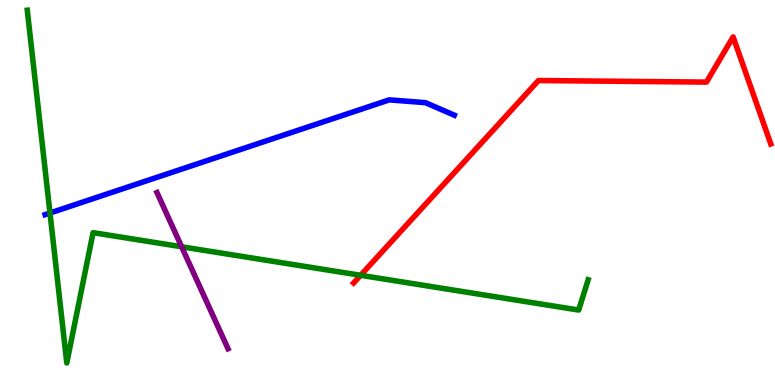[{'lines': ['blue', 'red'], 'intersections': []}, {'lines': ['green', 'red'], 'intersections': [{'x': 4.65, 'y': 2.85}]}, {'lines': ['purple', 'red'], 'intersections': []}, {'lines': ['blue', 'green'], 'intersections': [{'x': 0.645, 'y': 4.47}]}, {'lines': ['blue', 'purple'], 'intersections': []}, {'lines': ['green', 'purple'], 'intersections': [{'x': 2.34, 'y': 3.59}]}]